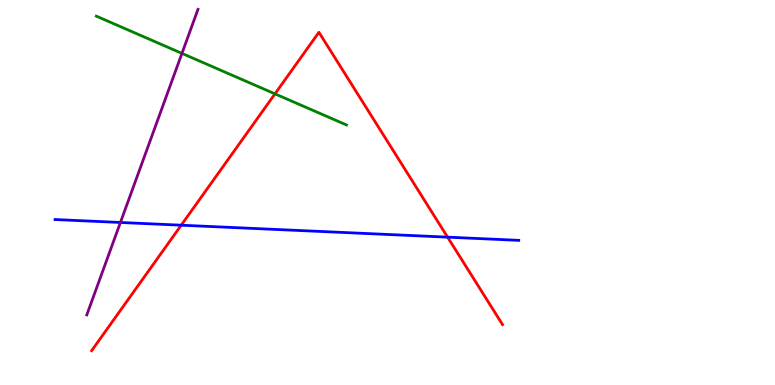[{'lines': ['blue', 'red'], 'intersections': [{'x': 2.34, 'y': 4.15}, {'x': 5.78, 'y': 3.84}]}, {'lines': ['green', 'red'], 'intersections': [{'x': 3.55, 'y': 7.56}]}, {'lines': ['purple', 'red'], 'intersections': []}, {'lines': ['blue', 'green'], 'intersections': []}, {'lines': ['blue', 'purple'], 'intersections': [{'x': 1.55, 'y': 4.22}]}, {'lines': ['green', 'purple'], 'intersections': [{'x': 2.35, 'y': 8.61}]}]